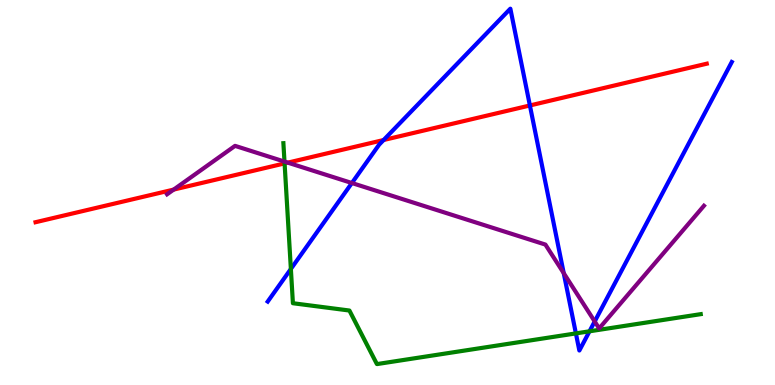[{'lines': ['blue', 'red'], 'intersections': [{'x': 4.95, 'y': 6.36}, {'x': 6.84, 'y': 7.26}]}, {'lines': ['green', 'red'], 'intersections': [{'x': 3.67, 'y': 5.76}]}, {'lines': ['purple', 'red'], 'intersections': [{'x': 2.24, 'y': 5.08}, {'x': 3.71, 'y': 5.78}]}, {'lines': ['blue', 'green'], 'intersections': [{'x': 3.75, 'y': 3.01}, {'x': 7.43, 'y': 1.34}, {'x': 7.61, 'y': 1.39}]}, {'lines': ['blue', 'purple'], 'intersections': [{'x': 4.54, 'y': 5.25}, {'x': 7.27, 'y': 2.9}, {'x': 7.67, 'y': 1.65}]}, {'lines': ['green', 'purple'], 'intersections': [{'x': 3.67, 'y': 5.8}]}]